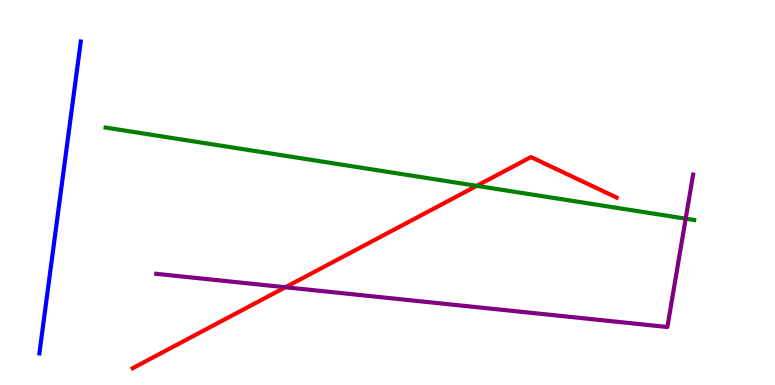[{'lines': ['blue', 'red'], 'intersections': []}, {'lines': ['green', 'red'], 'intersections': [{'x': 6.15, 'y': 5.17}]}, {'lines': ['purple', 'red'], 'intersections': [{'x': 3.68, 'y': 2.54}]}, {'lines': ['blue', 'green'], 'intersections': []}, {'lines': ['blue', 'purple'], 'intersections': []}, {'lines': ['green', 'purple'], 'intersections': [{'x': 8.85, 'y': 4.32}]}]